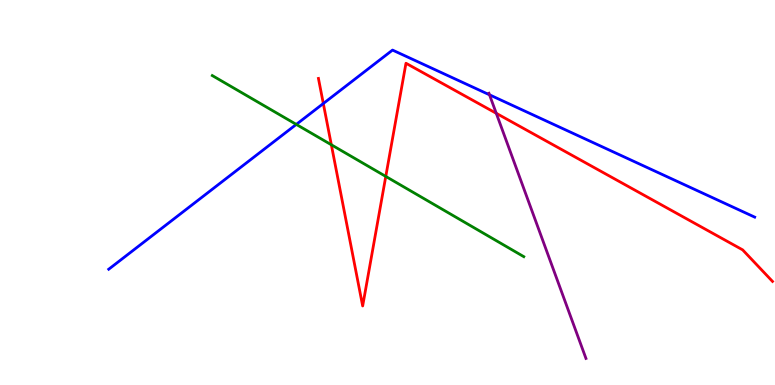[{'lines': ['blue', 'red'], 'intersections': [{'x': 4.17, 'y': 7.31}]}, {'lines': ['green', 'red'], 'intersections': [{'x': 4.28, 'y': 6.24}, {'x': 4.98, 'y': 5.42}]}, {'lines': ['purple', 'red'], 'intersections': [{'x': 6.4, 'y': 7.06}]}, {'lines': ['blue', 'green'], 'intersections': [{'x': 3.82, 'y': 6.77}]}, {'lines': ['blue', 'purple'], 'intersections': [{'x': 6.32, 'y': 7.54}]}, {'lines': ['green', 'purple'], 'intersections': []}]